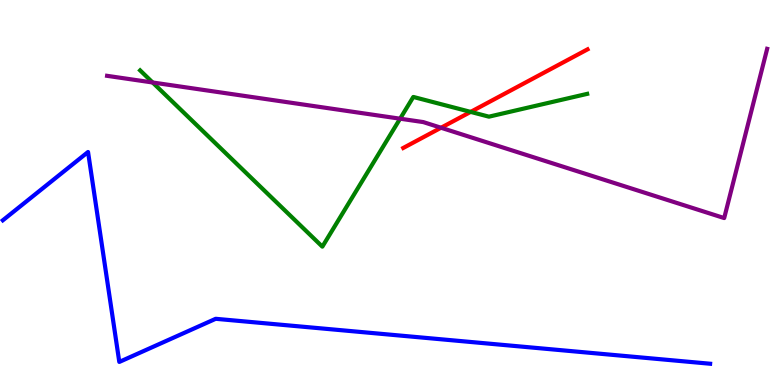[{'lines': ['blue', 'red'], 'intersections': []}, {'lines': ['green', 'red'], 'intersections': [{'x': 6.07, 'y': 7.09}]}, {'lines': ['purple', 'red'], 'intersections': [{'x': 5.69, 'y': 6.68}]}, {'lines': ['blue', 'green'], 'intersections': []}, {'lines': ['blue', 'purple'], 'intersections': []}, {'lines': ['green', 'purple'], 'intersections': [{'x': 1.97, 'y': 7.86}, {'x': 5.16, 'y': 6.92}]}]